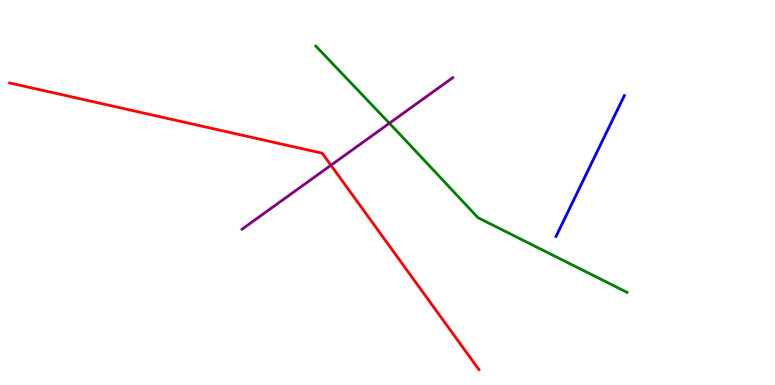[{'lines': ['blue', 'red'], 'intersections': []}, {'lines': ['green', 'red'], 'intersections': []}, {'lines': ['purple', 'red'], 'intersections': [{'x': 4.27, 'y': 5.71}]}, {'lines': ['blue', 'green'], 'intersections': []}, {'lines': ['blue', 'purple'], 'intersections': []}, {'lines': ['green', 'purple'], 'intersections': [{'x': 5.02, 'y': 6.8}]}]